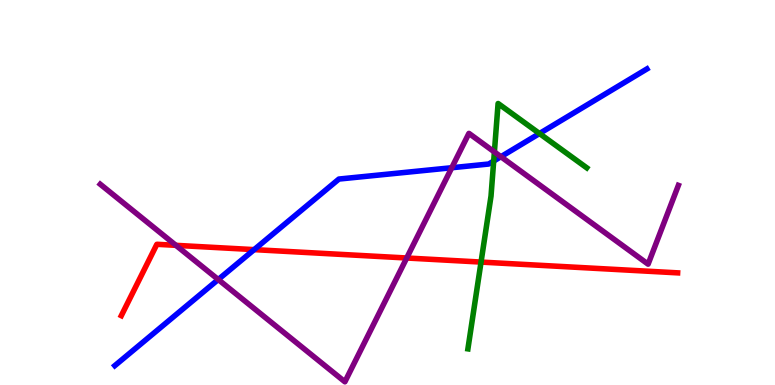[{'lines': ['blue', 'red'], 'intersections': [{'x': 3.28, 'y': 3.52}]}, {'lines': ['green', 'red'], 'intersections': [{'x': 6.21, 'y': 3.19}]}, {'lines': ['purple', 'red'], 'intersections': [{'x': 2.27, 'y': 3.63}, {'x': 5.25, 'y': 3.3}]}, {'lines': ['blue', 'green'], 'intersections': [{'x': 6.37, 'y': 5.82}, {'x': 6.96, 'y': 6.53}]}, {'lines': ['blue', 'purple'], 'intersections': [{'x': 2.82, 'y': 2.74}, {'x': 5.83, 'y': 5.64}, {'x': 6.46, 'y': 5.93}]}, {'lines': ['green', 'purple'], 'intersections': [{'x': 6.38, 'y': 6.05}]}]